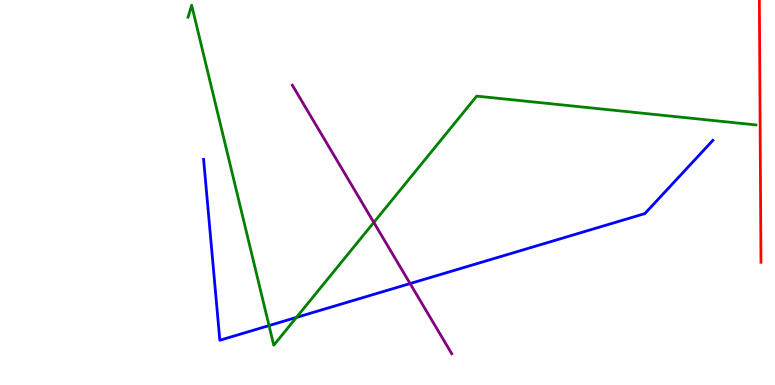[{'lines': ['blue', 'red'], 'intersections': []}, {'lines': ['green', 'red'], 'intersections': []}, {'lines': ['purple', 'red'], 'intersections': []}, {'lines': ['blue', 'green'], 'intersections': [{'x': 3.47, 'y': 1.54}, {'x': 3.82, 'y': 1.76}]}, {'lines': ['blue', 'purple'], 'intersections': [{'x': 5.29, 'y': 2.64}]}, {'lines': ['green', 'purple'], 'intersections': [{'x': 4.82, 'y': 4.22}]}]